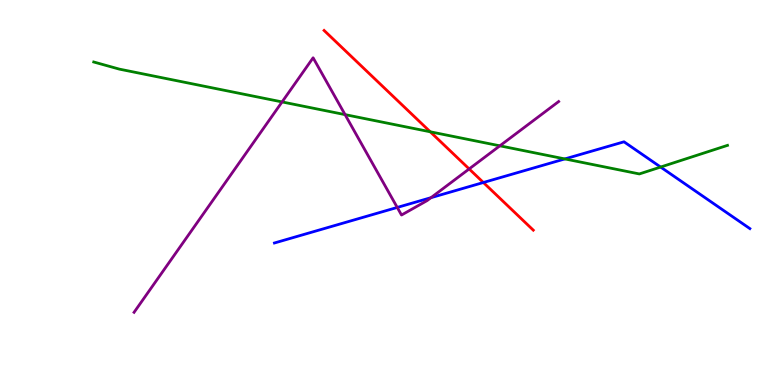[{'lines': ['blue', 'red'], 'intersections': [{'x': 6.24, 'y': 5.26}]}, {'lines': ['green', 'red'], 'intersections': [{'x': 5.55, 'y': 6.58}]}, {'lines': ['purple', 'red'], 'intersections': [{'x': 6.05, 'y': 5.61}]}, {'lines': ['blue', 'green'], 'intersections': [{'x': 7.29, 'y': 5.87}, {'x': 8.52, 'y': 5.66}]}, {'lines': ['blue', 'purple'], 'intersections': [{'x': 5.13, 'y': 4.61}, {'x': 5.56, 'y': 4.87}]}, {'lines': ['green', 'purple'], 'intersections': [{'x': 3.64, 'y': 7.35}, {'x': 4.45, 'y': 7.02}, {'x': 6.45, 'y': 6.21}]}]